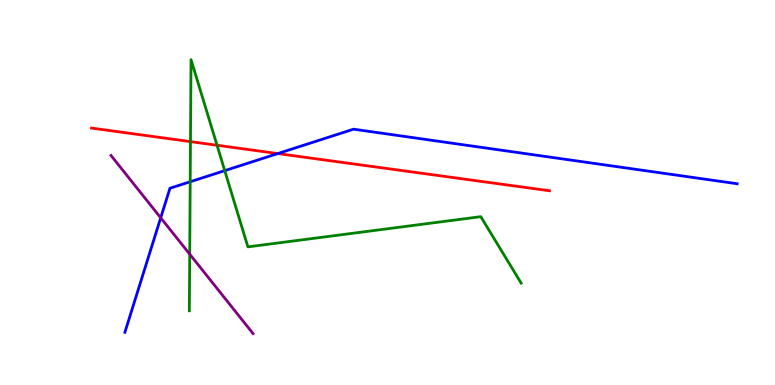[{'lines': ['blue', 'red'], 'intersections': [{'x': 3.58, 'y': 6.01}]}, {'lines': ['green', 'red'], 'intersections': [{'x': 2.46, 'y': 6.32}, {'x': 2.8, 'y': 6.23}]}, {'lines': ['purple', 'red'], 'intersections': []}, {'lines': ['blue', 'green'], 'intersections': [{'x': 2.45, 'y': 5.28}, {'x': 2.9, 'y': 5.57}]}, {'lines': ['blue', 'purple'], 'intersections': [{'x': 2.07, 'y': 4.34}]}, {'lines': ['green', 'purple'], 'intersections': [{'x': 2.45, 'y': 3.4}]}]